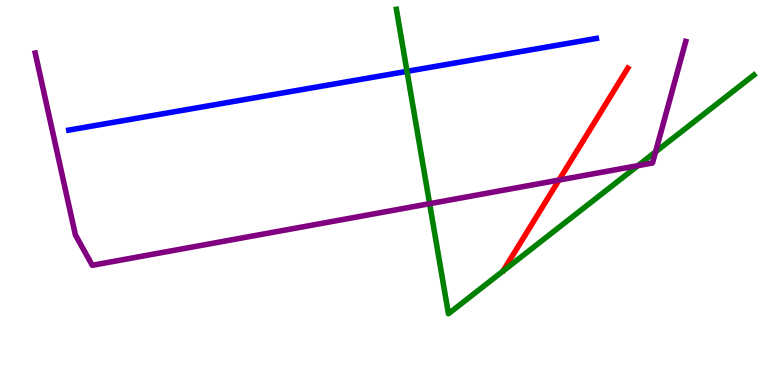[{'lines': ['blue', 'red'], 'intersections': []}, {'lines': ['green', 'red'], 'intersections': []}, {'lines': ['purple', 'red'], 'intersections': [{'x': 7.21, 'y': 5.32}]}, {'lines': ['blue', 'green'], 'intersections': [{'x': 5.25, 'y': 8.15}]}, {'lines': ['blue', 'purple'], 'intersections': []}, {'lines': ['green', 'purple'], 'intersections': [{'x': 5.54, 'y': 4.71}, {'x': 8.23, 'y': 5.7}, {'x': 8.46, 'y': 6.06}]}]